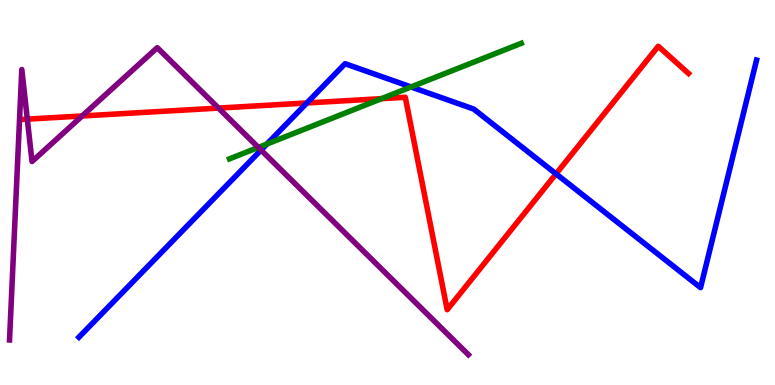[{'lines': ['blue', 'red'], 'intersections': [{'x': 3.96, 'y': 7.33}, {'x': 7.17, 'y': 5.48}]}, {'lines': ['green', 'red'], 'intersections': [{'x': 4.92, 'y': 7.44}]}, {'lines': ['purple', 'red'], 'intersections': [{'x': 0.353, 'y': 6.91}, {'x': 1.06, 'y': 6.99}, {'x': 2.82, 'y': 7.19}]}, {'lines': ['blue', 'green'], 'intersections': [{'x': 3.44, 'y': 6.26}, {'x': 5.3, 'y': 7.74}]}, {'lines': ['blue', 'purple'], 'intersections': [{'x': 3.37, 'y': 6.1}]}, {'lines': ['green', 'purple'], 'intersections': [{'x': 3.33, 'y': 6.17}]}]